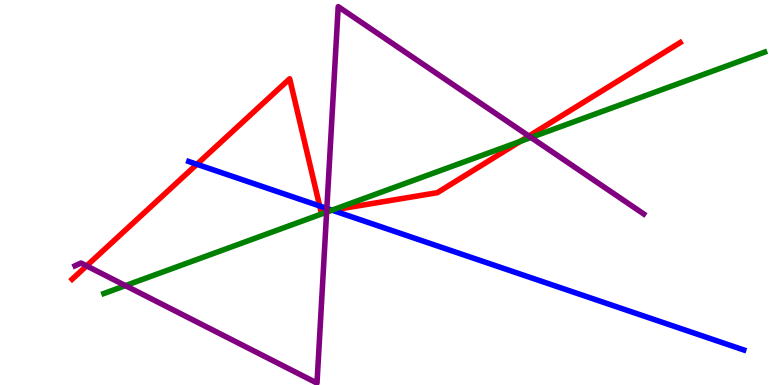[{'lines': ['blue', 'red'], 'intersections': [{'x': 2.54, 'y': 5.73}, {'x': 4.12, 'y': 4.65}, {'x': 4.29, 'y': 4.54}]}, {'lines': ['green', 'red'], 'intersections': [{'x': 4.28, 'y': 4.54}, {'x': 6.71, 'y': 6.33}]}, {'lines': ['purple', 'red'], 'intersections': [{'x': 1.12, 'y': 3.09}, {'x': 4.22, 'y': 4.52}, {'x': 6.82, 'y': 6.47}]}, {'lines': ['blue', 'green'], 'intersections': [{'x': 4.28, 'y': 4.54}]}, {'lines': ['blue', 'purple'], 'intersections': [{'x': 4.22, 'y': 4.59}]}, {'lines': ['green', 'purple'], 'intersections': [{'x': 1.62, 'y': 2.58}, {'x': 4.21, 'y': 4.49}, {'x': 6.85, 'y': 6.43}]}]